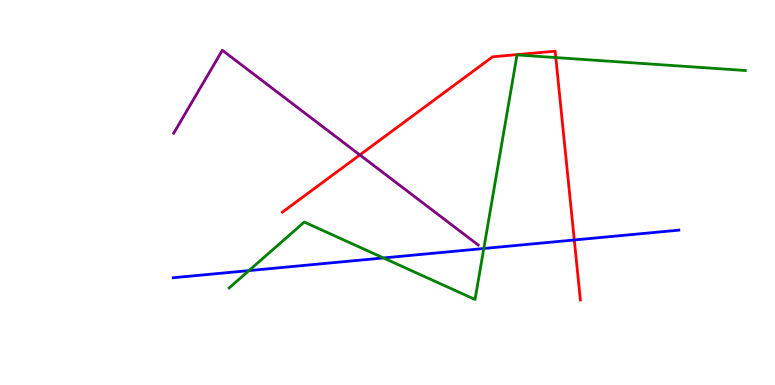[{'lines': ['blue', 'red'], 'intersections': [{'x': 7.41, 'y': 3.77}]}, {'lines': ['green', 'red'], 'intersections': [{'x': 7.17, 'y': 8.5}]}, {'lines': ['purple', 'red'], 'intersections': [{'x': 4.64, 'y': 5.98}]}, {'lines': ['blue', 'green'], 'intersections': [{'x': 3.21, 'y': 2.97}, {'x': 4.95, 'y': 3.3}, {'x': 6.24, 'y': 3.55}]}, {'lines': ['blue', 'purple'], 'intersections': []}, {'lines': ['green', 'purple'], 'intersections': []}]